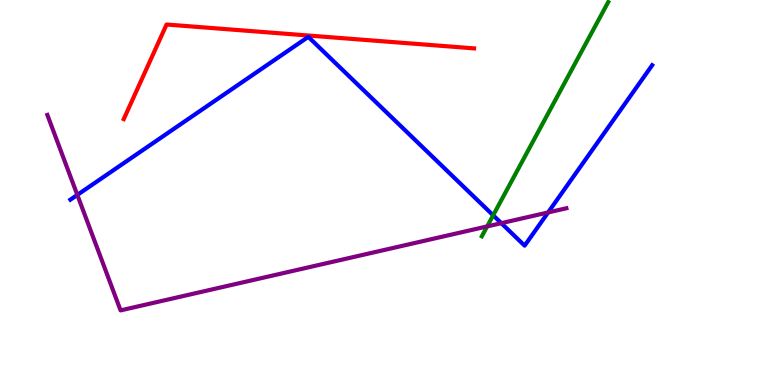[{'lines': ['blue', 'red'], 'intersections': []}, {'lines': ['green', 'red'], 'intersections': []}, {'lines': ['purple', 'red'], 'intersections': []}, {'lines': ['blue', 'green'], 'intersections': [{'x': 6.36, 'y': 4.41}]}, {'lines': ['blue', 'purple'], 'intersections': [{'x': 0.998, 'y': 4.94}, {'x': 6.47, 'y': 4.2}, {'x': 7.07, 'y': 4.48}]}, {'lines': ['green', 'purple'], 'intersections': [{'x': 6.29, 'y': 4.12}]}]